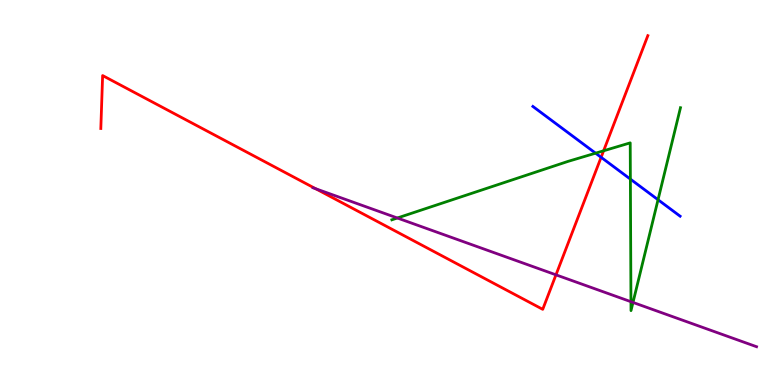[{'lines': ['blue', 'red'], 'intersections': [{'x': 7.76, 'y': 5.91}]}, {'lines': ['green', 'red'], 'intersections': [{'x': 7.79, 'y': 6.08}]}, {'lines': ['purple', 'red'], 'intersections': [{'x': 4.07, 'y': 5.1}, {'x': 7.17, 'y': 2.86}]}, {'lines': ['blue', 'green'], 'intersections': [{'x': 7.68, 'y': 6.02}, {'x': 8.13, 'y': 5.35}, {'x': 8.49, 'y': 4.81}]}, {'lines': ['blue', 'purple'], 'intersections': []}, {'lines': ['green', 'purple'], 'intersections': [{'x': 5.13, 'y': 4.34}, {'x': 8.14, 'y': 2.16}, {'x': 8.17, 'y': 2.14}]}]